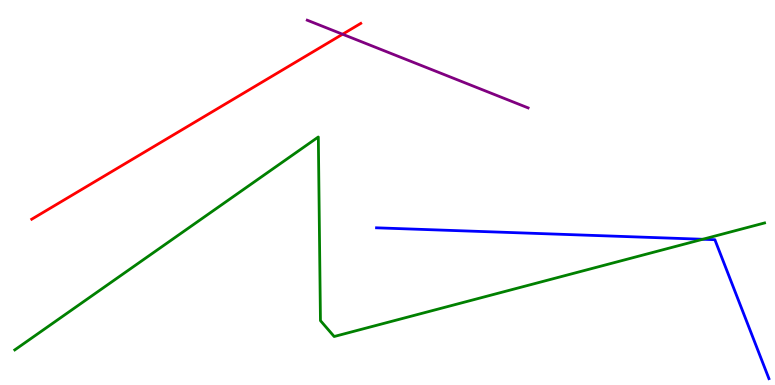[{'lines': ['blue', 'red'], 'intersections': []}, {'lines': ['green', 'red'], 'intersections': []}, {'lines': ['purple', 'red'], 'intersections': [{'x': 4.42, 'y': 9.11}]}, {'lines': ['blue', 'green'], 'intersections': [{'x': 9.07, 'y': 3.79}]}, {'lines': ['blue', 'purple'], 'intersections': []}, {'lines': ['green', 'purple'], 'intersections': []}]